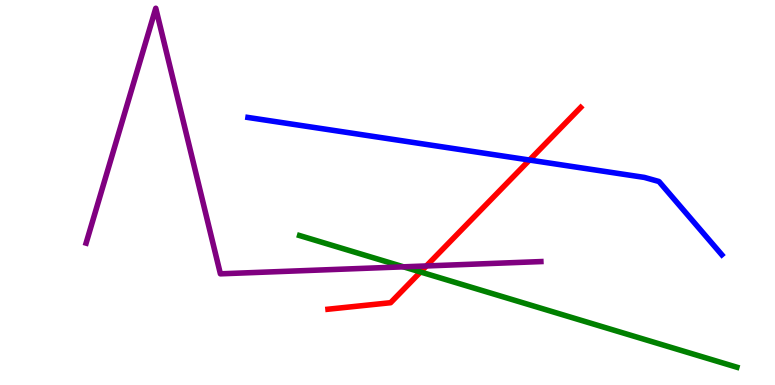[{'lines': ['blue', 'red'], 'intersections': [{'x': 6.83, 'y': 5.84}]}, {'lines': ['green', 'red'], 'intersections': [{'x': 5.43, 'y': 2.94}]}, {'lines': ['purple', 'red'], 'intersections': [{'x': 5.5, 'y': 3.09}]}, {'lines': ['blue', 'green'], 'intersections': []}, {'lines': ['blue', 'purple'], 'intersections': []}, {'lines': ['green', 'purple'], 'intersections': [{'x': 5.21, 'y': 3.07}]}]